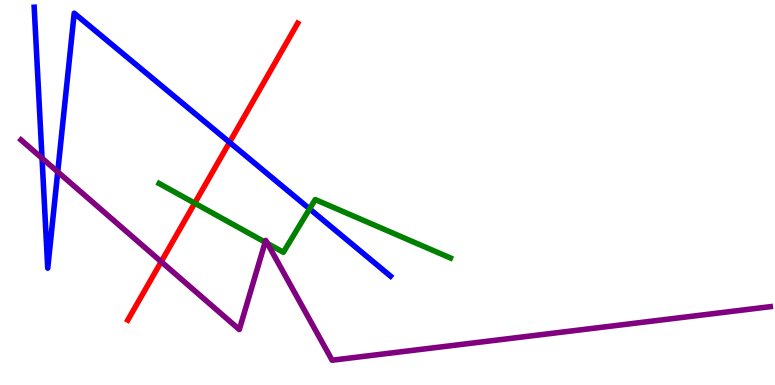[{'lines': ['blue', 'red'], 'intersections': [{'x': 2.96, 'y': 6.3}]}, {'lines': ['green', 'red'], 'intersections': [{'x': 2.51, 'y': 4.72}]}, {'lines': ['purple', 'red'], 'intersections': [{'x': 2.08, 'y': 3.2}]}, {'lines': ['blue', 'green'], 'intersections': [{'x': 3.99, 'y': 4.58}]}, {'lines': ['blue', 'purple'], 'intersections': [{'x': 0.542, 'y': 5.89}, {'x': 0.745, 'y': 5.54}]}, {'lines': ['green', 'purple'], 'intersections': [{'x': 3.42, 'y': 3.71}, {'x': 3.45, 'y': 3.68}]}]